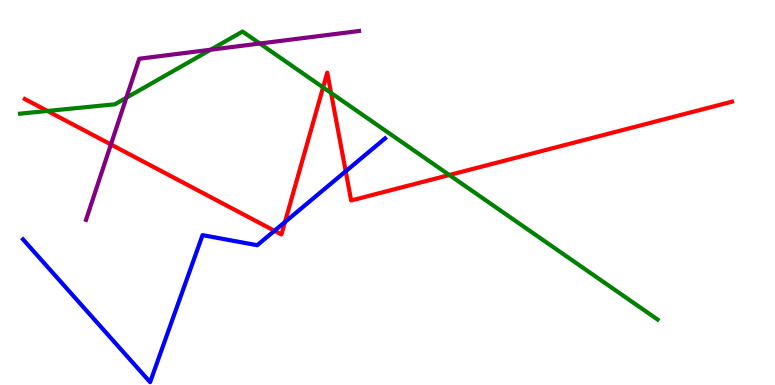[{'lines': ['blue', 'red'], 'intersections': [{'x': 3.54, 'y': 4.01}, {'x': 3.68, 'y': 4.23}, {'x': 4.46, 'y': 5.55}]}, {'lines': ['green', 'red'], 'intersections': [{'x': 0.612, 'y': 7.12}, {'x': 4.17, 'y': 7.73}, {'x': 4.27, 'y': 7.59}, {'x': 5.8, 'y': 5.45}]}, {'lines': ['purple', 'red'], 'intersections': [{'x': 1.43, 'y': 6.25}]}, {'lines': ['blue', 'green'], 'intersections': []}, {'lines': ['blue', 'purple'], 'intersections': []}, {'lines': ['green', 'purple'], 'intersections': [{'x': 1.63, 'y': 7.46}, {'x': 2.72, 'y': 8.71}, {'x': 3.35, 'y': 8.87}]}]